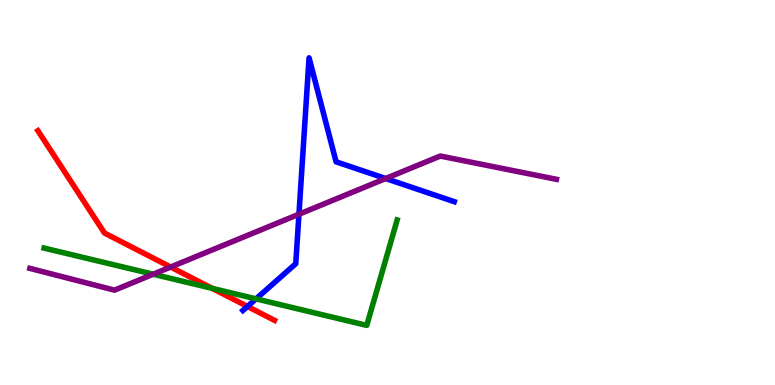[{'lines': ['blue', 'red'], 'intersections': [{'x': 3.19, 'y': 2.04}]}, {'lines': ['green', 'red'], 'intersections': [{'x': 2.74, 'y': 2.51}]}, {'lines': ['purple', 'red'], 'intersections': [{'x': 2.2, 'y': 3.06}]}, {'lines': ['blue', 'green'], 'intersections': [{'x': 3.3, 'y': 2.24}]}, {'lines': ['blue', 'purple'], 'intersections': [{'x': 3.86, 'y': 4.44}, {'x': 4.98, 'y': 5.36}]}, {'lines': ['green', 'purple'], 'intersections': [{'x': 1.98, 'y': 2.88}]}]